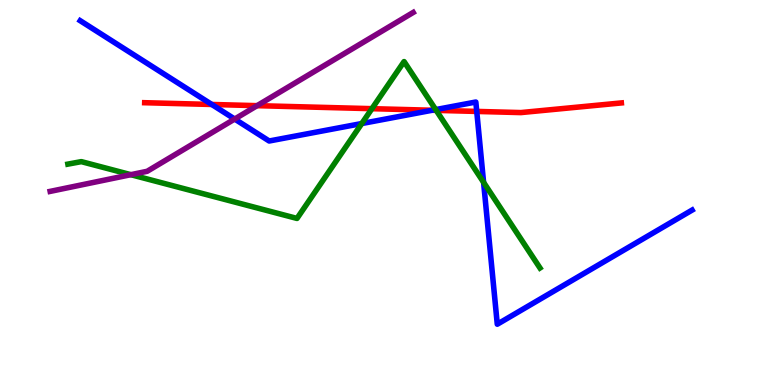[{'lines': ['blue', 'red'], 'intersections': [{'x': 2.73, 'y': 7.29}, {'x': 5.58, 'y': 7.14}, {'x': 6.15, 'y': 7.11}]}, {'lines': ['green', 'red'], 'intersections': [{'x': 4.8, 'y': 7.18}, {'x': 5.63, 'y': 7.13}]}, {'lines': ['purple', 'red'], 'intersections': [{'x': 3.32, 'y': 7.26}]}, {'lines': ['blue', 'green'], 'intersections': [{'x': 4.67, 'y': 6.79}, {'x': 5.62, 'y': 7.15}, {'x': 6.24, 'y': 5.26}]}, {'lines': ['blue', 'purple'], 'intersections': [{'x': 3.03, 'y': 6.91}]}, {'lines': ['green', 'purple'], 'intersections': [{'x': 1.69, 'y': 5.46}]}]